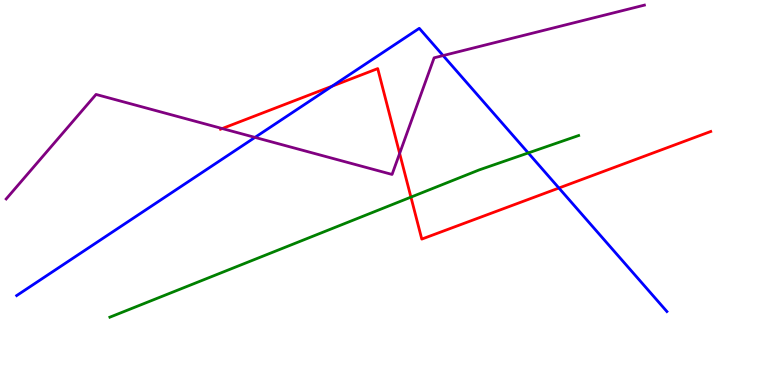[{'lines': ['blue', 'red'], 'intersections': [{'x': 4.29, 'y': 7.76}, {'x': 7.21, 'y': 5.12}]}, {'lines': ['green', 'red'], 'intersections': [{'x': 5.3, 'y': 4.88}]}, {'lines': ['purple', 'red'], 'intersections': [{'x': 2.87, 'y': 6.66}, {'x': 5.16, 'y': 6.01}]}, {'lines': ['blue', 'green'], 'intersections': [{'x': 6.82, 'y': 6.03}]}, {'lines': ['blue', 'purple'], 'intersections': [{'x': 3.29, 'y': 6.43}, {'x': 5.72, 'y': 8.56}]}, {'lines': ['green', 'purple'], 'intersections': []}]